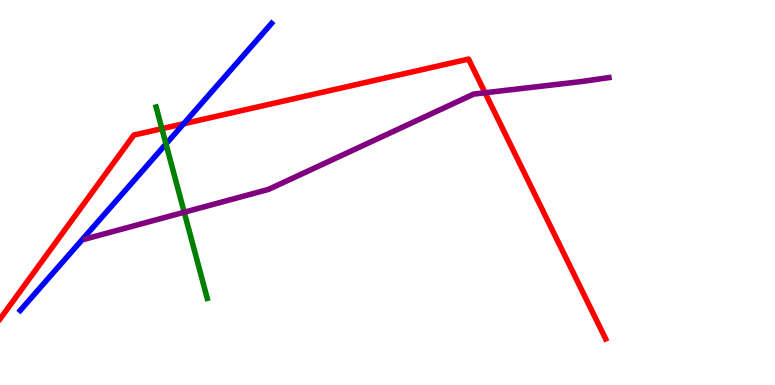[{'lines': ['blue', 'red'], 'intersections': [{'x': 2.37, 'y': 6.79}]}, {'lines': ['green', 'red'], 'intersections': [{'x': 2.09, 'y': 6.66}]}, {'lines': ['purple', 'red'], 'intersections': [{'x': 6.26, 'y': 7.59}]}, {'lines': ['blue', 'green'], 'intersections': [{'x': 2.14, 'y': 6.26}]}, {'lines': ['blue', 'purple'], 'intersections': []}, {'lines': ['green', 'purple'], 'intersections': [{'x': 2.38, 'y': 4.49}]}]